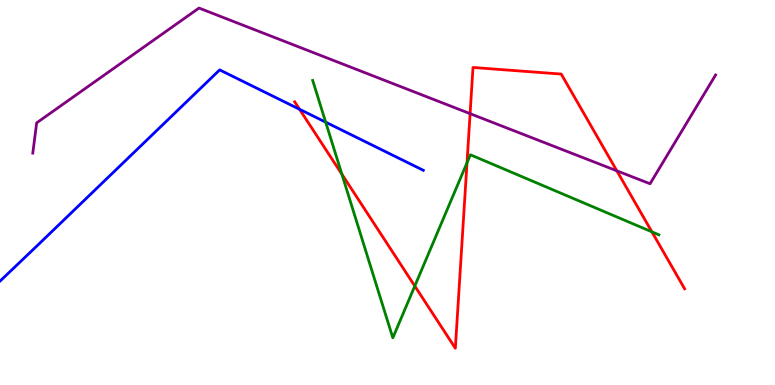[{'lines': ['blue', 'red'], 'intersections': [{'x': 3.87, 'y': 7.16}]}, {'lines': ['green', 'red'], 'intersections': [{'x': 4.41, 'y': 5.48}, {'x': 5.35, 'y': 2.57}, {'x': 6.03, 'y': 5.77}, {'x': 8.41, 'y': 3.98}]}, {'lines': ['purple', 'red'], 'intersections': [{'x': 6.07, 'y': 7.05}, {'x': 7.96, 'y': 5.56}]}, {'lines': ['blue', 'green'], 'intersections': [{'x': 4.2, 'y': 6.83}]}, {'lines': ['blue', 'purple'], 'intersections': []}, {'lines': ['green', 'purple'], 'intersections': []}]